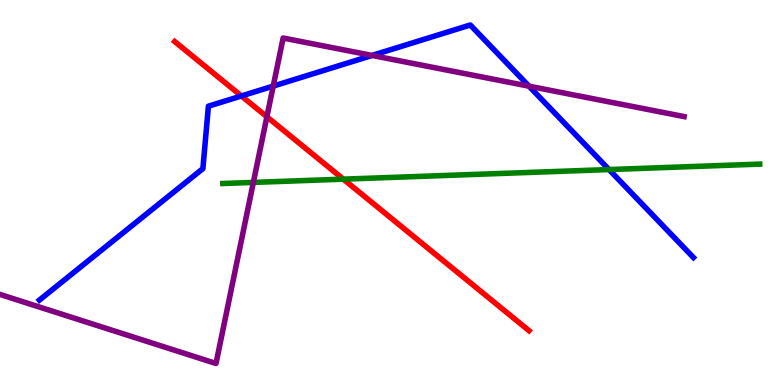[{'lines': ['blue', 'red'], 'intersections': [{'x': 3.11, 'y': 7.51}]}, {'lines': ['green', 'red'], 'intersections': [{'x': 4.43, 'y': 5.35}]}, {'lines': ['purple', 'red'], 'intersections': [{'x': 3.44, 'y': 6.97}]}, {'lines': ['blue', 'green'], 'intersections': [{'x': 7.86, 'y': 5.6}]}, {'lines': ['blue', 'purple'], 'intersections': [{'x': 3.53, 'y': 7.76}, {'x': 4.8, 'y': 8.56}, {'x': 6.83, 'y': 7.76}]}, {'lines': ['green', 'purple'], 'intersections': [{'x': 3.27, 'y': 5.26}]}]